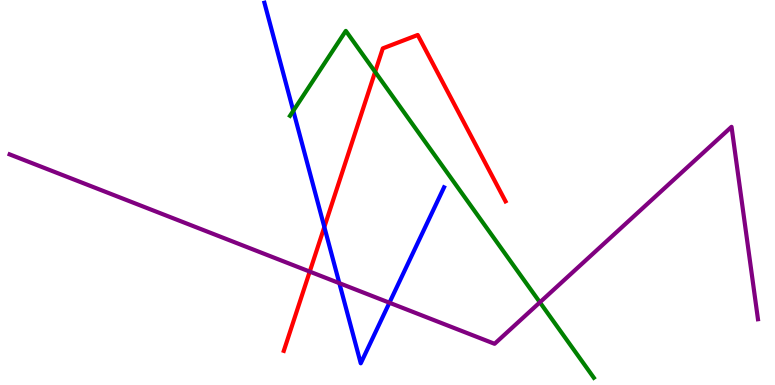[{'lines': ['blue', 'red'], 'intersections': [{'x': 4.18, 'y': 4.1}]}, {'lines': ['green', 'red'], 'intersections': [{'x': 4.84, 'y': 8.13}]}, {'lines': ['purple', 'red'], 'intersections': [{'x': 4.0, 'y': 2.95}]}, {'lines': ['blue', 'green'], 'intersections': [{'x': 3.78, 'y': 7.12}]}, {'lines': ['blue', 'purple'], 'intersections': [{'x': 4.38, 'y': 2.65}, {'x': 5.02, 'y': 2.14}]}, {'lines': ['green', 'purple'], 'intersections': [{'x': 6.97, 'y': 2.15}]}]